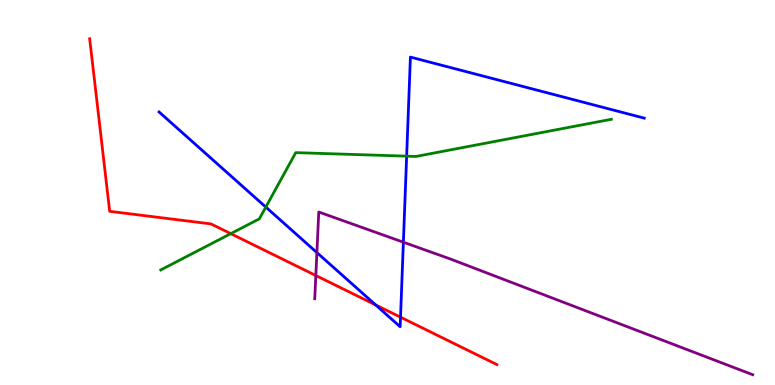[{'lines': ['blue', 'red'], 'intersections': [{'x': 4.85, 'y': 2.08}, {'x': 5.17, 'y': 1.76}]}, {'lines': ['green', 'red'], 'intersections': [{'x': 2.98, 'y': 3.93}]}, {'lines': ['purple', 'red'], 'intersections': [{'x': 4.08, 'y': 2.84}]}, {'lines': ['blue', 'green'], 'intersections': [{'x': 3.43, 'y': 4.62}, {'x': 5.25, 'y': 5.94}]}, {'lines': ['blue', 'purple'], 'intersections': [{'x': 4.09, 'y': 3.44}, {'x': 5.2, 'y': 3.71}]}, {'lines': ['green', 'purple'], 'intersections': []}]